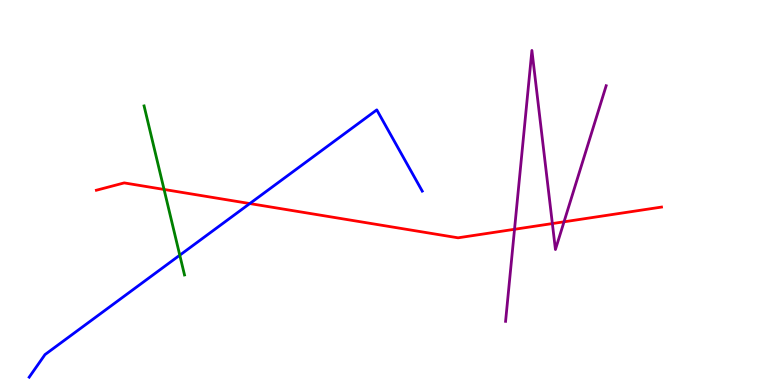[{'lines': ['blue', 'red'], 'intersections': [{'x': 3.22, 'y': 4.71}]}, {'lines': ['green', 'red'], 'intersections': [{'x': 2.12, 'y': 5.08}]}, {'lines': ['purple', 'red'], 'intersections': [{'x': 6.64, 'y': 4.04}, {'x': 7.13, 'y': 4.19}, {'x': 7.28, 'y': 4.24}]}, {'lines': ['blue', 'green'], 'intersections': [{'x': 2.32, 'y': 3.37}]}, {'lines': ['blue', 'purple'], 'intersections': []}, {'lines': ['green', 'purple'], 'intersections': []}]